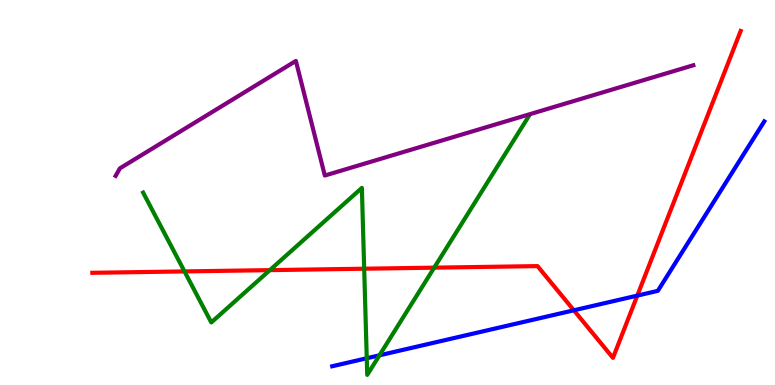[{'lines': ['blue', 'red'], 'intersections': [{'x': 7.4, 'y': 1.94}, {'x': 8.22, 'y': 2.32}]}, {'lines': ['green', 'red'], 'intersections': [{'x': 2.38, 'y': 2.95}, {'x': 3.48, 'y': 2.98}, {'x': 4.7, 'y': 3.02}, {'x': 5.6, 'y': 3.05}]}, {'lines': ['purple', 'red'], 'intersections': []}, {'lines': ['blue', 'green'], 'intersections': [{'x': 4.73, 'y': 0.695}, {'x': 4.9, 'y': 0.771}]}, {'lines': ['blue', 'purple'], 'intersections': []}, {'lines': ['green', 'purple'], 'intersections': []}]